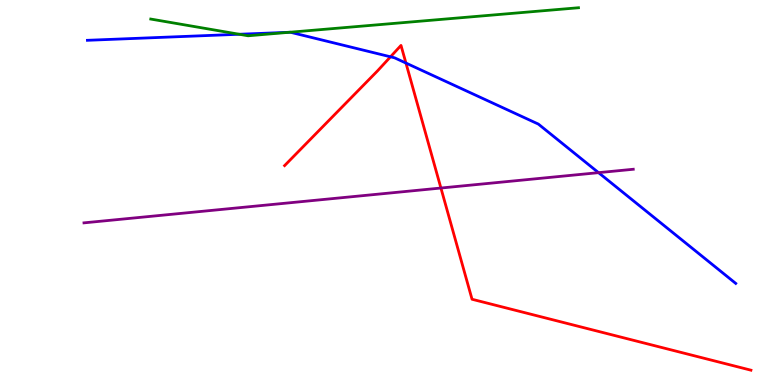[{'lines': ['blue', 'red'], 'intersections': [{'x': 5.04, 'y': 8.52}, {'x': 5.24, 'y': 8.36}]}, {'lines': ['green', 'red'], 'intersections': []}, {'lines': ['purple', 'red'], 'intersections': [{'x': 5.69, 'y': 5.12}]}, {'lines': ['blue', 'green'], 'intersections': [{'x': 3.09, 'y': 9.11}, {'x': 3.74, 'y': 9.16}]}, {'lines': ['blue', 'purple'], 'intersections': [{'x': 7.72, 'y': 5.52}]}, {'lines': ['green', 'purple'], 'intersections': []}]